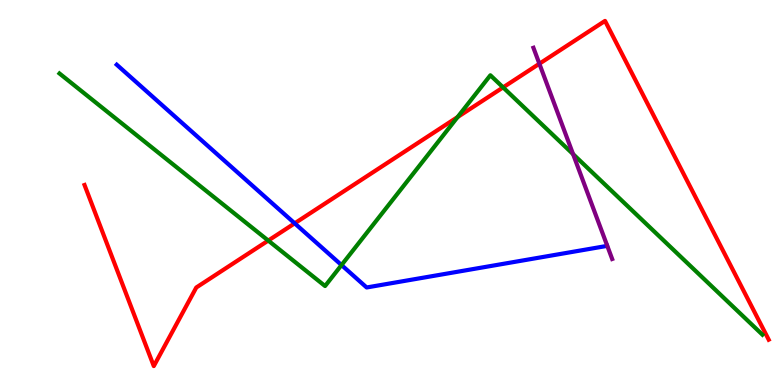[{'lines': ['blue', 'red'], 'intersections': [{'x': 3.8, 'y': 4.2}]}, {'lines': ['green', 'red'], 'intersections': [{'x': 3.46, 'y': 3.75}, {'x': 5.9, 'y': 6.96}, {'x': 6.49, 'y': 7.73}]}, {'lines': ['purple', 'red'], 'intersections': [{'x': 6.96, 'y': 8.34}]}, {'lines': ['blue', 'green'], 'intersections': [{'x': 4.41, 'y': 3.12}]}, {'lines': ['blue', 'purple'], 'intersections': []}, {'lines': ['green', 'purple'], 'intersections': [{'x': 7.39, 'y': 6.0}]}]